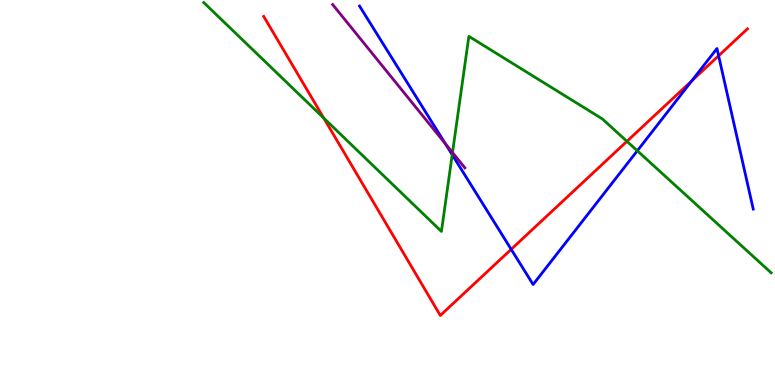[{'lines': ['blue', 'red'], 'intersections': [{'x': 6.6, 'y': 3.52}, {'x': 8.93, 'y': 7.9}, {'x': 9.27, 'y': 8.55}]}, {'lines': ['green', 'red'], 'intersections': [{'x': 4.18, 'y': 6.93}, {'x': 8.09, 'y': 6.33}]}, {'lines': ['purple', 'red'], 'intersections': []}, {'lines': ['blue', 'green'], 'intersections': [{'x': 5.84, 'y': 5.98}, {'x': 8.22, 'y': 6.08}]}, {'lines': ['blue', 'purple'], 'intersections': [{'x': 5.75, 'y': 6.27}]}, {'lines': ['green', 'purple'], 'intersections': [{'x': 5.84, 'y': 6.04}]}]